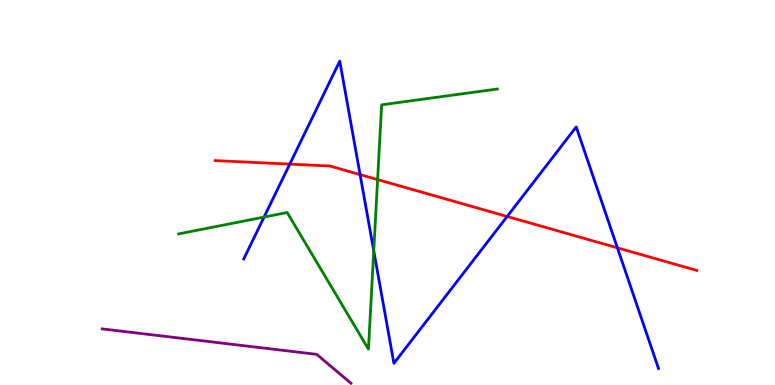[{'lines': ['blue', 'red'], 'intersections': [{'x': 3.74, 'y': 5.74}, {'x': 4.65, 'y': 5.46}, {'x': 6.54, 'y': 4.38}, {'x': 7.97, 'y': 3.56}]}, {'lines': ['green', 'red'], 'intersections': [{'x': 4.87, 'y': 5.33}]}, {'lines': ['purple', 'red'], 'intersections': []}, {'lines': ['blue', 'green'], 'intersections': [{'x': 3.41, 'y': 4.36}, {'x': 4.82, 'y': 3.49}]}, {'lines': ['blue', 'purple'], 'intersections': []}, {'lines': ['green', 'purple'], 'intersections': []}]